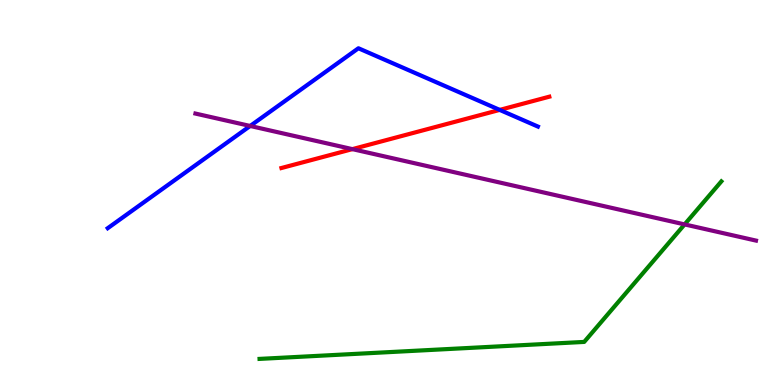[{'lines': ['blue', 'red'], 'intersections': [{'x': 6.45, 'y': 7.15}]}, {'lines': ['green', 'red'], 'intersections': []}, {'lines': ['purple', 'red'], 'intersections': [{'x': 4.55, 'y': 6.13}]}, {'lines': ['blue', 'green'], 'intersections': []}, {'lines': ['blue', 'purple'], 'intersections': [{'x': 3.23, 'y': 6.73}]}, {'lines': ['green', 'purple'], 'intersections': [{'x': 8.83, 'y': 4.17}]}]